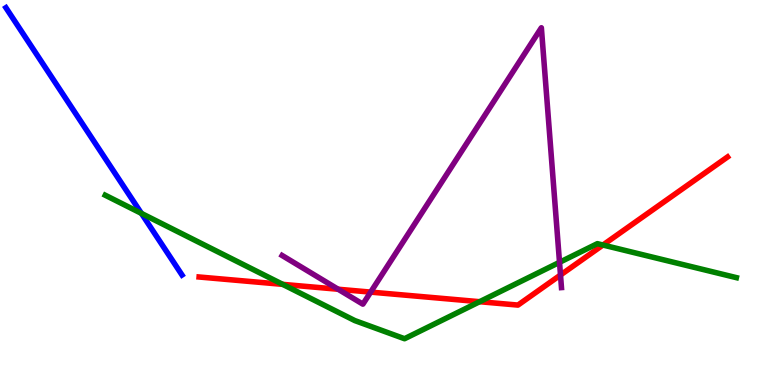[{'lines': ['blue', 'red'], 'intersections': []}, {'lines': ['green', 'red'], 'intersections': [{'x': 3.65, 'y': 2.61}, {'x': 6.19, 'y': 2.16}, {'x': 7.78, 'y': 3.64}]}, {'lines': ['purple', 'red'], 'intersections': [{'x': 4.36, 'y': 2.49}, {'x': 4.78, 'y': 2.41}, {'x': 7.23, 'y': 2.86}]}, {'lines': ['blue', 'green'], 'intersections': [{'x': 1.82, 'y': 4.46}]}, {'lines': ['blue', 'purple'], 'intersections': []}, {'lines': ['green', 'purple'], 'intersections': [{'x': 7.22, 'y': 3.19}]}]